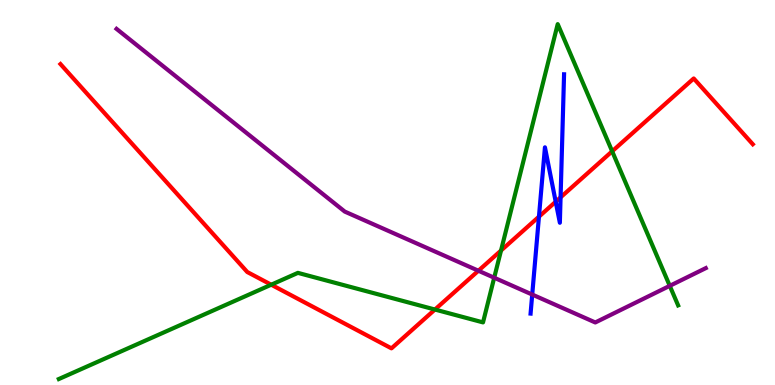[{'lines': ['blue', 'red'], 'intersections': [{'x': 6.95, 'y': 4.37}, {'x': 7.17, 'y': 4.76}, {'x': 7.23, 'y': 4.87}]}, {'lines': ['green', 'red'], 'intersections': [{'x': 3.5, 'y': 2.61}, {'x': 5.61, 'y': 1.96}, {'x': 6.46, 'y': 3.49}, {'x': 7.9, 'y': 6.07}]}, {'lines': ['purple', 'red'], 'intersections': [{'x': 6.17, 'y': 2.97}]}, {'lines': ['blue', 'green'], 'intersections': []}, {'lines': ['blue', 'purple'], 'intersections': [{'x': 6.87, 'y': 2.35}]}, {'lines': ['green', 'purple'], 'intersections': [{'x': 6.38, 'y': 2.79}, {'x': 8.64, 'y': 2.58}]}]